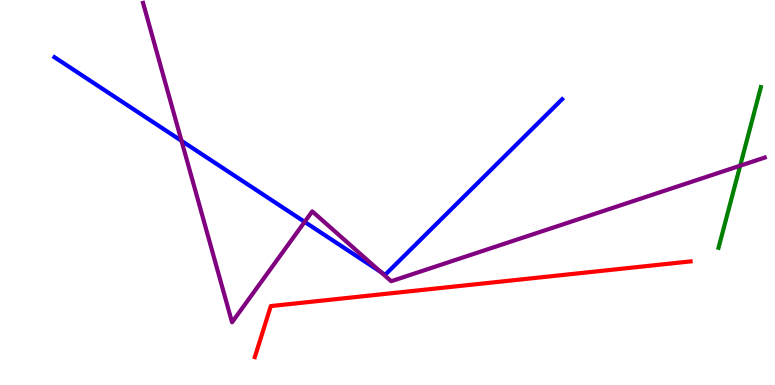[{'lines': ['blue', 'red'], 'intersections': []}, {'lines': ['green', 'red'], 'intersections': []}, {'lines': ['purple', 'red'], 'intersections': []}, {'lines': ['blue', 'green'], 'intersections': []}, {'lines': ['blue', 'purple'], 'intersections': [{'x': 2.34, 'y': 6.34}, {'x': 3.93, 'y': 4.24}, {'x': 4.91, 'y': 2.93}]}, {'lines': ['green', 'purple'], 'intersections': [{'x': 9.55, 'y': 5.7}]}]